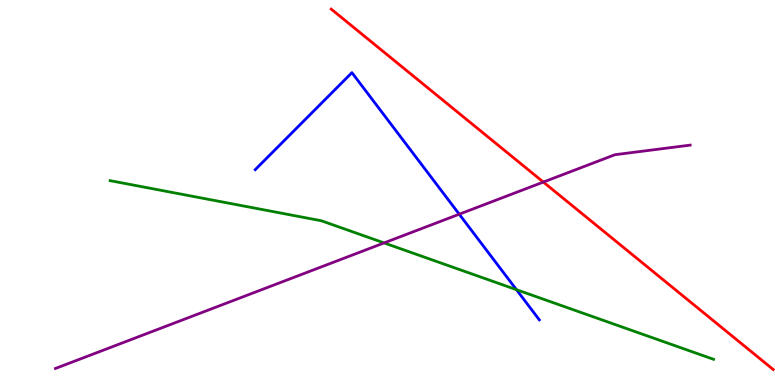[{'lines': ['blue', 'red'], 'intersections': []}, {'lines': ['green', 'red'], 'intersections': []}, {'lines': ['purple', 'red'], 'intersections': [{'x': 7.01, 'y': 5.27}]}, {'lines': ['blue', 'green'], 'intersections': [{'x': 6.66, 'y': 2.48}]}, {'lines': ['blue', 'purple'], 'intersections': [{'x': 5.93, 'y': 4.44}]}, {'lines': ['green', 'purple'], 'intersections': [{'x': 4.96, 'y': 3.69}]}]